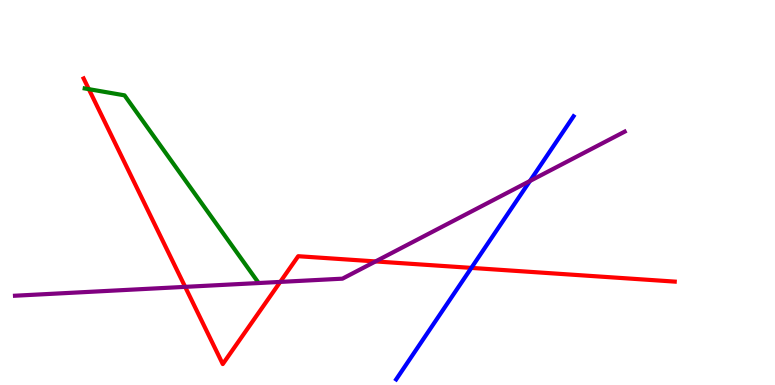[{'lines': ['blue', 'red'], 'intersections': [{'x': 6.08, 'y': 3.04}]}, {'lines': ['green', 'red'], 'intersections': [{'x': 1.15, 'y': 7.68}]}, {'lines': ['purple', 'red'], 'intersections': [{'x': 2.39, 'y': 2.55}, {'x': 3.62, 'y': 2.68}, {'x': 4.85, 'y': 3.21}]}, {'lines': ['blue', 'green'], 'intersections': []}, {'lines': ['blue', 'purple'], 'intersections': [{'x': 6.84, 'y': 5.3}]}, {'lines': ['green', 'purple'], 'intersections': []}]